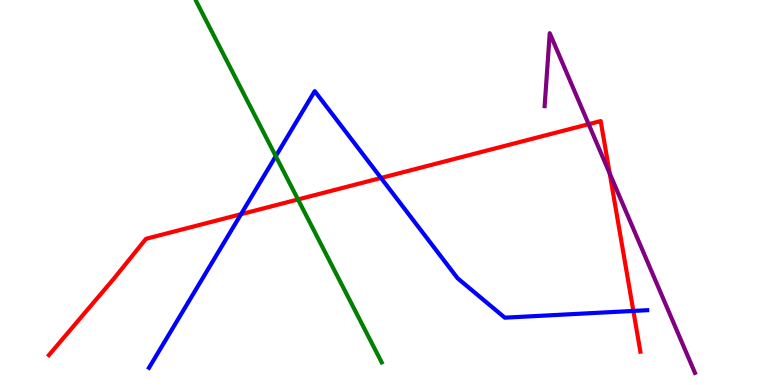[{'lines': ['blue', 'red'], 'intersections': [{'x': 3.11, 'y': 4.44}, {'x': 4.92, 'y': 5.38}, {'x': 8.17, 'y': 1.92}]}, {'lines': ['green', 'red'], 'intersections': [{'x': 3.85, 'y': 4.82}]}, {'lines': ['purple', 'red'], 'intersections': [{'x': 7.6, 'y': 6.77}, {'x': 7.87, 'y': 5.49}]}, {'lines': ['blue', 'green'], 'intersections': [{'x': 3.56, 'y': 5.94}]}, {'lines': ['blue', 'purple'], 'intersections': []}, {'lines': ['green', 'purple'], 'intersections': []}]